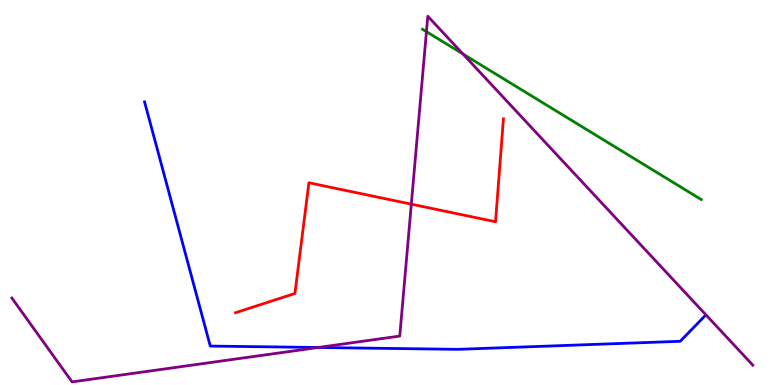[{'lines': ['blue', 'red'], 'intersections': []}, {'lines': ['green', 'red'], 'intersections': []}, {'lines': ['purple', 'red'], 'intersections': [{'x': 5.31, 'y': 4.7}]}, {'lines': ['blue', 'green'], 'intersections': []}, {'lines': ['blue', 'purple'], 'intersections': [{'x': 4.1, 'y': 0.974}]}, {'lines': ['green', 'purple'], 'intersections': [{'x': 5.5, 'y': 9.18}, {'x': 5.97, 'y': 8.6}]}]